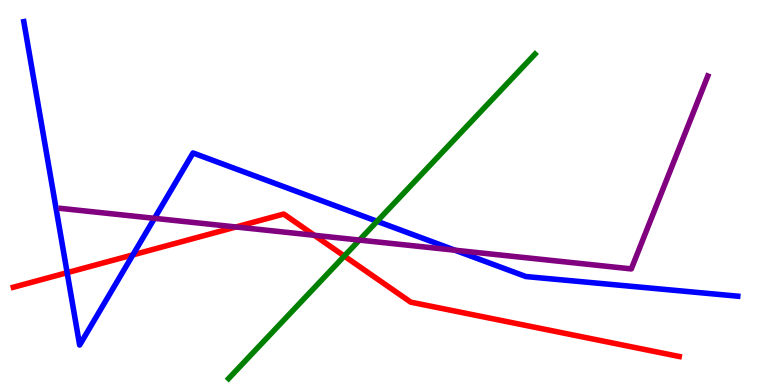[{'lines': ['blue', 'red'], 'intersections': [{'x': 0.866, 'y': 2.92}, {'x': 1.71, 'y': 3.38}]}, {'lines': ['green', 'red'], 'intersections': [{'x': 4.44, 'y': 3.35}]}, {'lines': ['purple', 'red'], 'intersections': [{'x': 3.04, 'y': 4.1}, {'x': 4.06, 'y': 3.89}]}, {'lines': ['blue', 'green'], 'intersections': [{'x': 4.87, 'y': 4.25}]}, {'lines': ['blue', 'purple'], 'intersections': [{'x': 1.99, 'y': 4.33}, {'x': 5.87, 'y': 3.5}]}, {'lines': ['green', 'purple'], 'intersections': [{'x': 4.64, 'y': 3.76}]}]